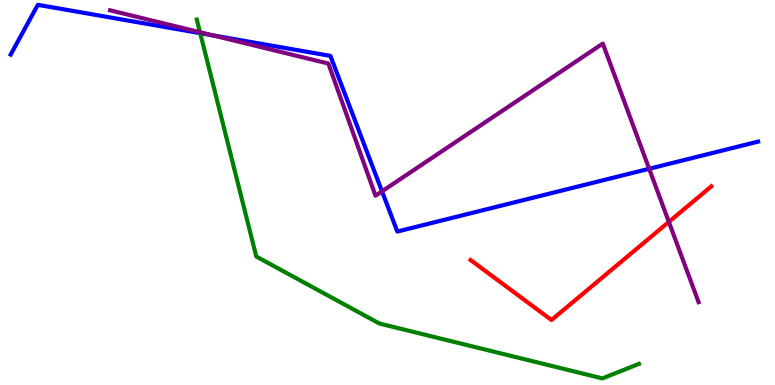[{'lines': ['blue', 'red'], 'intersections': []}, {'lines': ['green', 'red'], 'intersections': []}, {'lines': ['purple', 'red'], 'intersections': [{'x': 8.63, 'y': 4.24}]}, {'lines': ['blue', 'green'], 'intersections': [{'x': 2.58, 'y': 9.14}]}, {'lines': ['blue', 'purple'], 'intersections': [{'x': 2.75, 'y': 9.08}, {'x': 4.93, 'y': 5.03}, {'x': 8.38, 'y': 5.62}]}, {'lines': ['green', 'purple'], 'intersections': [{'x': 2.58, 'y': 9.16}]}]